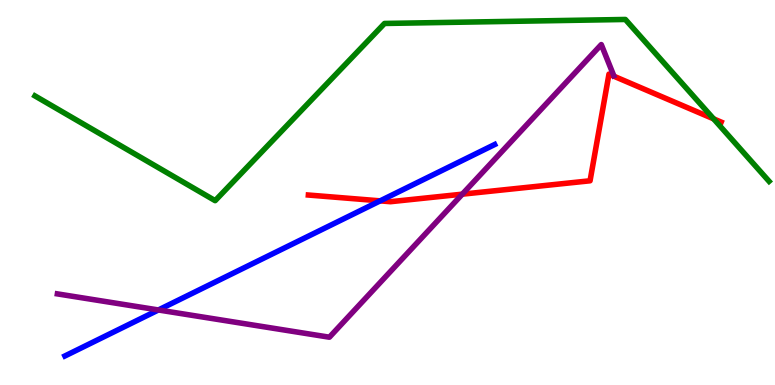[{'lines': ['blue', 'red'], 'intersections': [{'x': 4.91, 'y': 4.78}]}, {'lines': ['green', 'red'], 'intersections': [{'x': 9.21, 'y': 6.91}]}, {'lines': ['purple', 'red'], 'intersections': [{'x': 5.97, 'y': 4.96}]}, {'lines': ['blue', 'green'], 'intersections': []}, {'lines': ['blue', 'purple'], 'intersections': [{'x': 2.04, 'y': 1.95}]}, {'lines': ['green', 'purple'], 'intersections': []}]